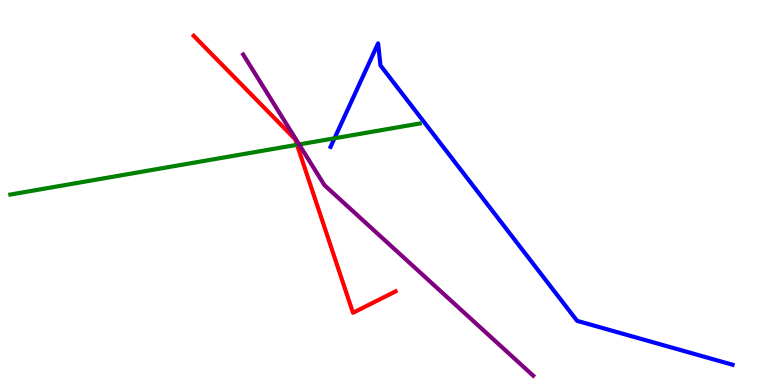[{'lines': ['blue', 'red'], 'intersections': []}, {'lines': ['green', 'red'], 'intersections': [{'x': 3.83, 'y': 6.24}]}, {'lines': ['purple', 'red'], 'intersections': []}, {'lines': ['blue', 'green'], 'intersections': [{'x': 4.32, 'y': 6.41}]}, {'lines': ['blue', 'purple'], 'intersections': []}, {'lines': ['green', 'purple'], 'intersections': [{'x': 3.86, 'y': 6.25}]}]